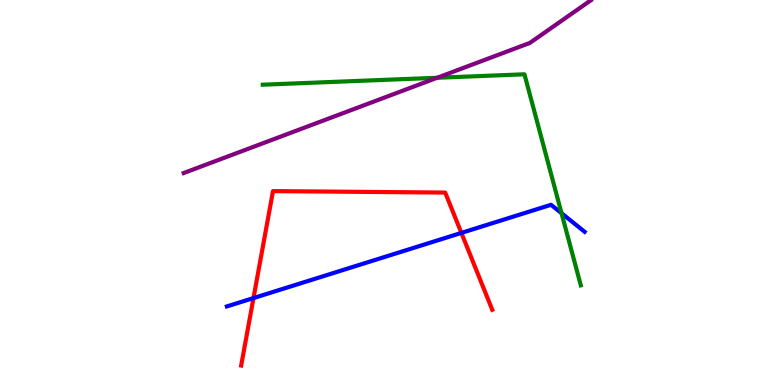[{'lines': ['blue', 'red'], 'intersections': [{'x': 3.27, 'y': 2.26}, {'x': 5.95, 'y': 3.95}]}, {'lines': ['green', 'red'], 'intersections': []}, {'lines': ['purple', 'red'], 'intersections': []}, {'lines': ['blue', 'green'], 'intersections': [{'x': 7.25, 'y': 4.46}]}, {'lines': ['blue', 'purple'], 'intersections': []}, {'lines': ['green', 'purple'], 'intersections': [{'x': 5.64, 'y': 7.98}]}]